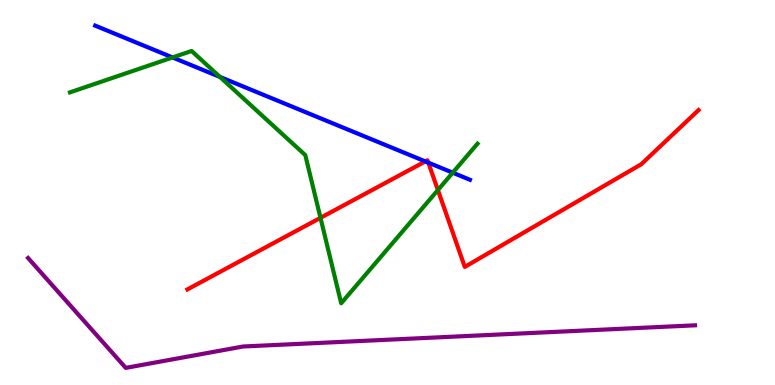[{'lines': ['blue', 'red'], 'intersections': [{'x': 5.49, 'y': 5.81}, {'x': 5.53, 'y': 5.78}]}, {'lines': ['green', 'red'], 'intersections': [{'x': 4.14, 'y': 4.34}, {'x': 5.65, 'y': 5.06}]}, {'lines': ['purple', 'red'], 'intersections': []}, {'lines': ['blue', 'green'], 'intersections': [{'x': 2.23, 'y': 8.51}, {'x': 2.84, 'y': 8.0}, {'x': 5.84, 'y': 5.51}]}, {'lines': ['blue', 'purple'], 'intersections': []}, {'lines': ['green', 'purple'], 'intersections': []}]